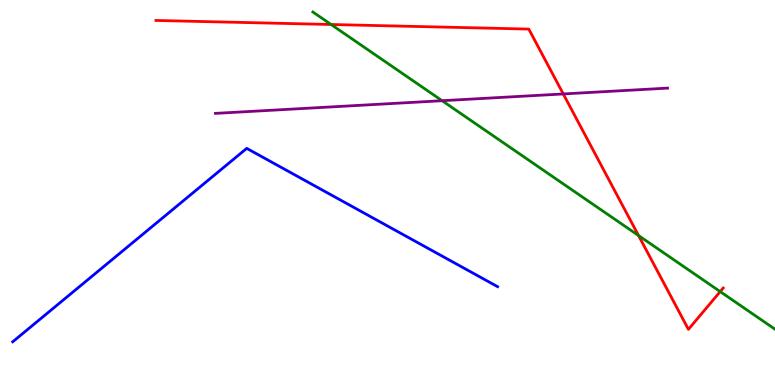[{'lines': ['blue', 'red'], 'intersections': []}, {'lines': ['green', 'red'], 'intersections': [{'x': 4.27, 'y': 9.36}, {'x': 8.24, 'y': 3.88}, {'x': 9.29, 'y': 2.43}]}, {'lines': ['purple', 'red'], 'intersections': [{'x': 7.27, 'y': 7.56}]}, {'lines': ['blue', 'green'], 'intersections': []}, {'lines': ['blue', 'purple'], 'intersections': []}, {'lines': ['green', 'purple'], 'intersections': [{'x': 5.7, 'y': 7.38}]}]